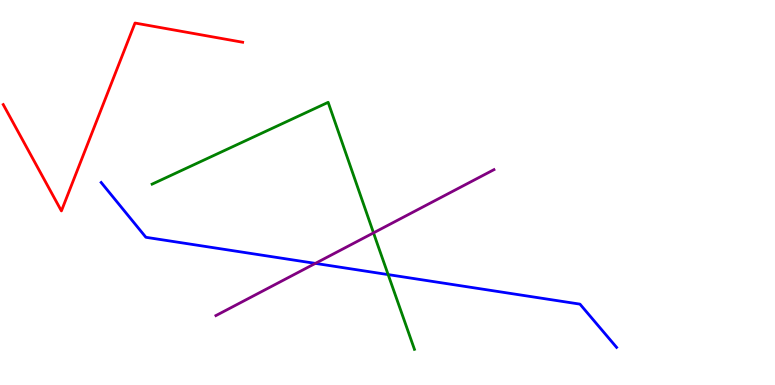[{'lines': ['blue', 'red'], 'intersections': []}, {'lines': ['green', 'red'], 'intersections': []}, {'lines': ['purple', 'red'], 'intersections': []}, {'lines': ['blue', 'green'], 'intersections': [{'x': 5.01, 'y': 2.87}]}, {'lines': ['blue', 'purple'], 'intersections': [{'x': 4.07, 'y': 3.16}]}, {'lines': ['green', 'purple'], 'intersections': [{'x': 4.82, 'y': 3.95}]}]